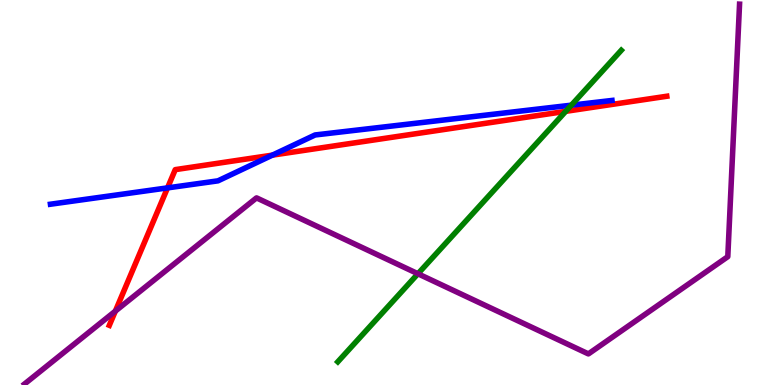[{'lines': ['blue', 'red'], 'intersections': [{'x': 2.16, 'y': 5.12}, {'x': 3.51, 'y': 5.97}]}, {'lines': ['green', 'red'], 'intersections': [{'x': 7.3, 'y': 7.11}]}, {'lines': ['purple', 'red'], 'intersections': [{'x': 1.49, 'y': 1.92}]}, {'lines': ['blue', 'green'], 'intersections': [{'x': 7.37, 'y': 7.27}]}, {'lines': ['blue', 'purple'], 'intersections': []}, {'lines': ['green', 'purple'], 'intersections': [{'x': 5.39, 'y': 2.89}]}]